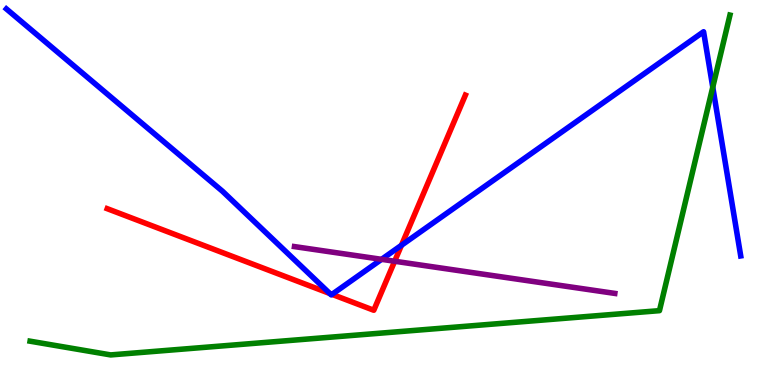[{'lines': ['blue', 'red'], 'intersections': [{'x': 4.26, 'y': 2.38}, {'x': 4.28, 'y': 2.35}, {'x': 5.18, 'y': 3.63}]}, {'lines': ['green', 'red'], 'intersections': []}, {'lines': ['purple', 'red'], 'intersections': [{'x': 5.09, 'y': 3.21}]}, {'lines': ['blue', 'green'], 'intersections': [{'x': 9.2, 'y': 7.74}]}, {'lines': ['blue', 'purple'], 'intersections': [{'x': 4.92, 'y': 3.26}]}, {'lines': ['green', 'purple'], 'intersections': []}]